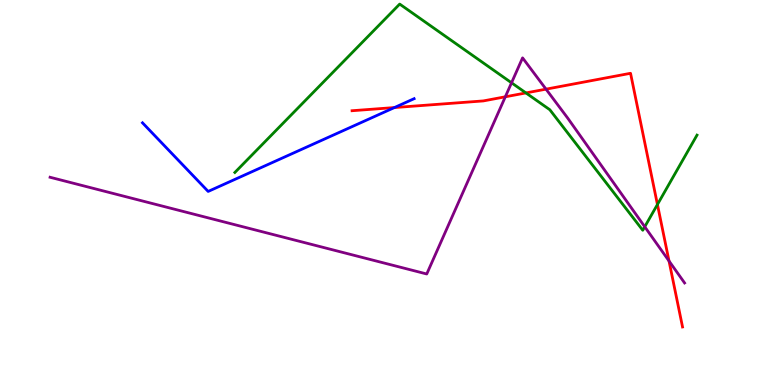[{'lines': ['blue', 'red'], 'intersections': [{'x': 5.09, 'y': 7.21}]}, {'lines': ['green', 'red'], 'intersections': [{'x': 6.79, 'y': 7.59}, {'x': 8.48, 'y': 4.69}]}, {'lines': ['purple', 'red'], 'intersections': [{'x': 6.52, 'y': 7.49}, {'x': 7.05, 'y': 7.68}, {'x': 8.63, 'y': 3.22}]}, {'lines': ['blue', 'green'], 'intersections': []}, {'lines': ['blue', 'purple'], 'intersections': []}, {'lines': ['green', 'purple'], 'intersections': [{'x': 6.6, 'y': 7.85}, {'x': 8.32, 'y': 4.11}]}]